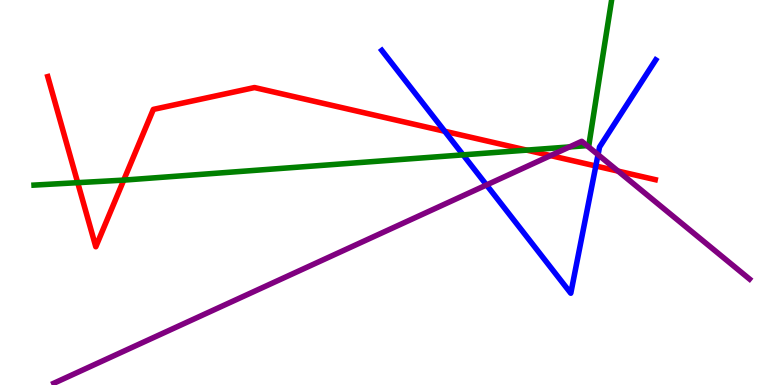[{'lines': ['blue', 'red'], 'intersections': [{'x': 5.74, 'y': 6.59}, {'x': 7.69, 'y': 5.69}]}, {'lines': ['green', 'red'], 'intersections': [{'x': 1.0, 'y': 5.26}, {'x': 1.6, 'y': 5.32}, {'x': 6.8, 'y': 6.1}]}, {'lines': ['purple', 'red'], 'intersections': [{'x': 7.1, 'y': 5.96}, {'x': 7.97, 'y': 5.56}]}, {'lines': ['blue', 'green'], 'intersections': [{'x': 5.98, 'y': 5.98}]}, {'lines': ['blue', 'purple'], 'intersections': [{'x': 6.28, 'y': 5.2}, {'x': 7.72, 'y': 5.98}]}, {'lines': ['green', 'purple'], 'intersections': [{'x': 7.35, 'y': 6.18}, {'x': 7.57, 'y': 6.22}]}]